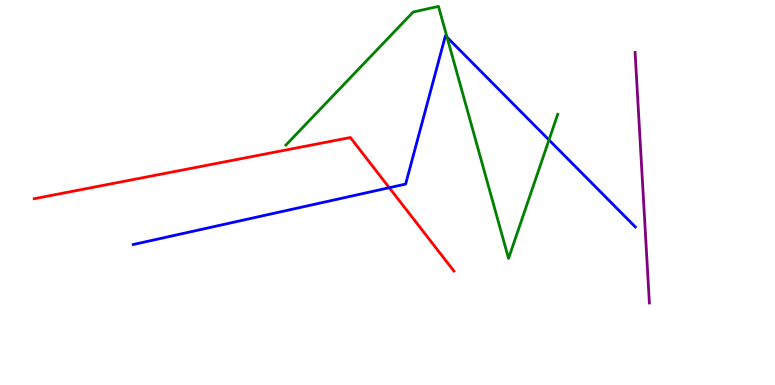[{'lines': ['blue', 'red'], 'intersections': [{'x': 5.02, 'y': 5.12}]}, {'lines': ['green', 'red'], 'intersections': []}, {'lines': ['purple', 'red'], 'intersections': []}, {'lines': ['blue', 'green'], 'intersections': [{'x': 5.77, 'y': 9.03}, {'x': 7.08, 'y': 6.37}]}, {'lines': ['blue', 'purple'], 'intersections': []}, {'lines': ['green', 'purple'], 'intersections': []}]